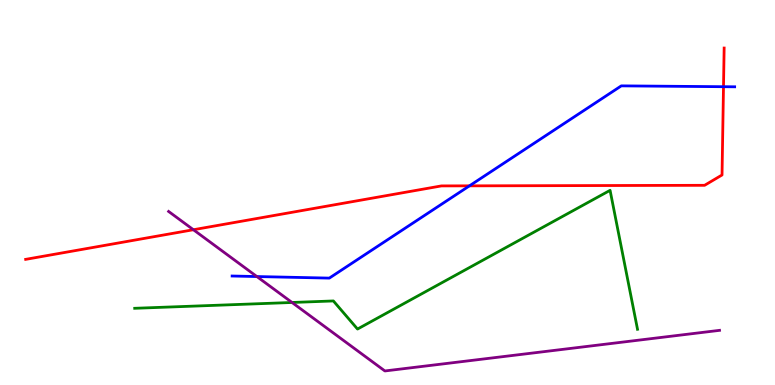[{'lines': ['blue', 'red'], 'intersections': [{'x': 6.06, 'y': 5.17}, {'x': 9.34, 'y': 7.75}]}, {'lines': ['green', 'red'], 'intersections': []}, {'lines': ['purple', 'red'], 'intersections': [{'x': 2.5, 'y': 4.03}]}, {'lines': ['blue', 'green'], 'intersections': []}, {'lines': ['blue', 'purple'], 'intersections': [{'x': 3.31, 'y': 2.82}]}, {'lines': ['green', 'purple'], 'intersections': [{'x': 3.77, 'y': 2.14}]}]